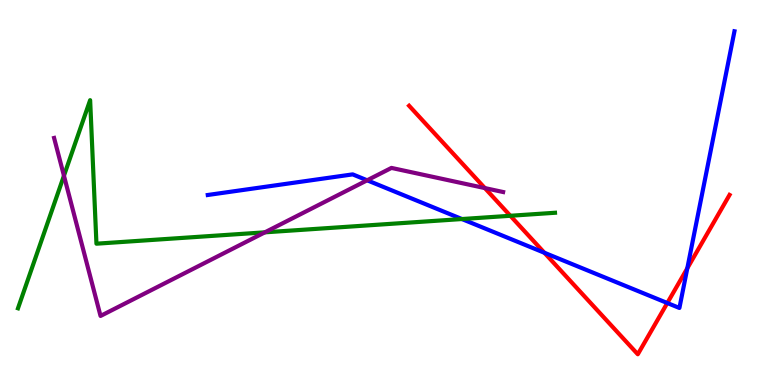[{'lines': ['blue', 'red'], 'intersections': [{'x': 7.02, 'y': 3.44}, {'x': 8.61, 'y': 2.13}, {'x': 8.87, 'y': 3.03}]}, {'lines': ['green', 'red'], 'intersections': [{'x': 6.59, 'y': 4.4}]}, {'lines': ['purple', 'red'], 'intersections': [{'x': 6.26, 'y': 5.11}]}, {'lines': ['blue', 'green'], 'intersections': [{'x': 5.96, 'y': 4.31}]}, {'lines': ['blue', 'purple'], 'intersections': [{'x': 4.74, 'y': 5.32}]}, {'lines': ['green', 'purple'], 'intersections': [{'x': 0.825, 'y': 5.44}, {'x': 3.42, 'y': 3.97}]}]